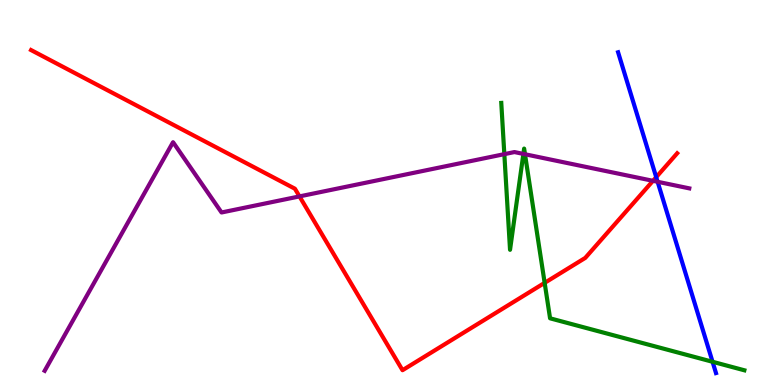[{'lines': ['blue', 'red'], 'intersections': [{'x': 8.47, 'y': 5.4}]}, {'lines': ['green', 'red'], 'intersections': [{'x': 7.03, 'y': 2.65}]}, {'lines': ['purple', 'red'], 'intersections': [{'x': 3.86, 'y': 4.9}, {'x': 8.43, 'y': 5.3}]}, {'lines': ['blue', 'green'], 'intersections': [{'x': 9.19, 'y': 0.603}]}, {'lines': ['blue', 'purple'], 'intersections': [{'x': 8.49, 'y': 5.28}]}, {'lines': ['green', 'purple'], 'intersections': [{'x': 6.51, 'y': 6.0}, {'x': 6.75, 'y': 6.0}, {'x': 6.77, 'y': 5.99}]}]